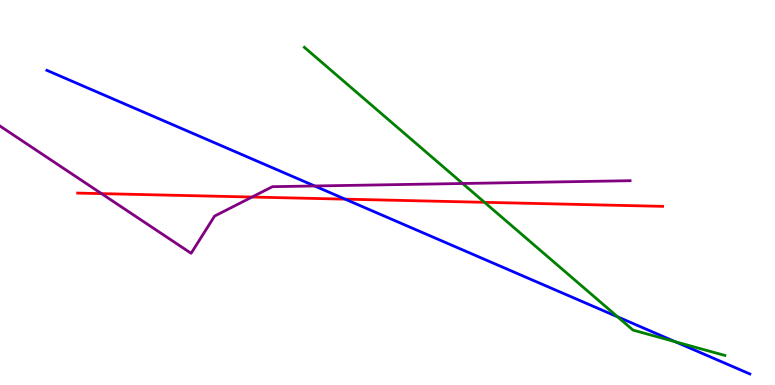[{'lines': ['blue', 'red'], 'intersections': [{'x': 4.45, 'y': 4.83}]}, {'lines': ['green', 'red'], 'intersections': [{'x': 6.25, 'y': 4.75}]}, {'lines': ['purple', 'red'], 'intersections': [{'x': 1.31, 'y': 4.97}, {'x': 3.25, 'y': 4.88}]}, {'lines': ['blue', 'green'], 'intersections': [{'x': 7.97, 'y': 1.77}, {'x': 8.71, 'y': 1.12}]}, {'lines': ['blue', 'purple'], 'intersections': [{'x': 4.06, 'y': 5.17}]}, {'lines': ['green', 'purple'], 'intersections': [{'x': 5.97, 'y': 5.23}]}]